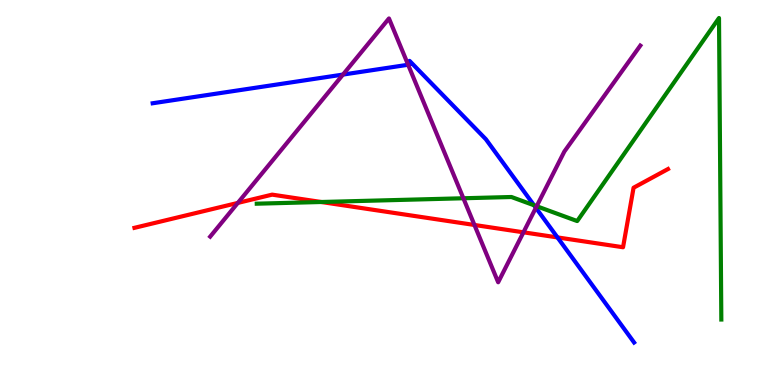[{'lines': ['blue', 'red'], 'intersections': [{'x': 7.19, 'y': 3.83}]}, {'lines': ['green', 'red'], 'intersections': [{'x': 4.15, 'y': 4.75}]}, {'lines': ['purple', 'red'], 'intersections': [{'x': 3.07, 'y': 4.73}, {'x': 6.12, 'y': 4.16}, {'x': 6.75, 'y': 3.97}]}, {'lines': ['blue', 'green'], 'intersections': [{'x': 6.89, 'y': 4.67}]}, {'lines': ['blue', 'purple'], 'intersections': [{'x': 4.43, 'y': 8.06}, {'x': 5.27, 'y': 8.32}, {'x': 6.91, 'y': 4.6}]}, {'lines': ['green', 'purple'], 'intersections': [{'x': 5.98, 'y': 4.85}, {'x': 6.92, 'y': 4.64}]}]